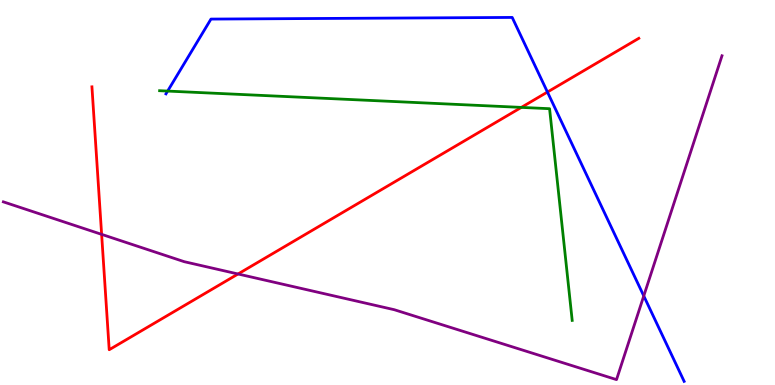[{'lines': ['blue', 'red'], 'intersections': [{'x': 7.06, 'y': 7.61}]}, {'lines': ['green', 'red'], 'intersections': [{'x': 6.73, 'y': 7.21}]}, {'lines': ['purple', 'red'], 'intersections': [{'x': 1.31, 'y': 3.91}, {'x': 3.07, 'y': 2.88}]}, {'lines': ['blue', 'green'], 'intersections': [{'x': 2.16, 'y': 7.63}]}, {'lines': ['blue', 'purple'], 'intersections': [{'x': 8.31, 'y': 2.31}]}, {'lines': ['green', 'purple'], 'intersections': []}]